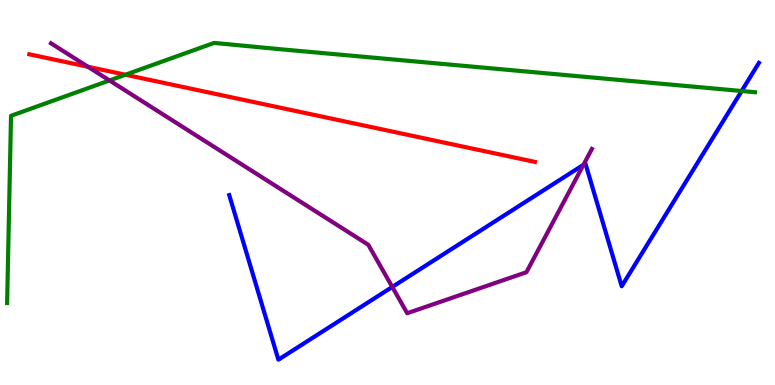[{'lines': ['blue', 'red'], 'intersections': []}, {'lines': ['green', 'red'], 'intersections': [{'x': 1.62, 'y': 8.06}]}, {'lines': ['purple', 'red'], 'intersections': [{'x': 1.13, 'y': 8.27}]}, {'lines': ['blue', 'green'], 'intersections': [{'x': 9.57, 'y': 7.64}]}, {'lines': ['blue', 'purple'], 'intersections': [{'x': 5.06, 'y': 2.55}, {'x': 7.53, 'y': 5.72}]}, {'lines': ['green', 'purple'], 'intersections': [{'x': 1.41, 'y': 7.91}]}]